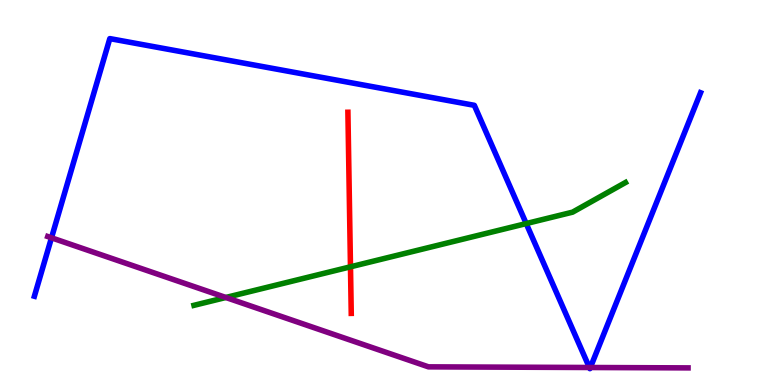[{'lines': ['blue', 'red'], 'intersections': []}, {'lines': ['green', 'red'], 'intersections': [{'x': 4.52, 'y': 3.07}]}, {'lines': ['purple', 'red'], 'intersections': []}, {'lines': ['blue', 'green'], 'intersections': [{'x': 6.79, 'y': 4.19}]}, {'lines': ['blue', 'purple'], 'intersections': [{'x': 0.664, 'y': 3.82}, {'x': 7.6, 'y': 0.455}, {'x': 7.62, 'y': 0.455}]}, {'lines': ['green', 'purple'], 'intersections': [{'x': 2.91, 'y': 2.27}]}]